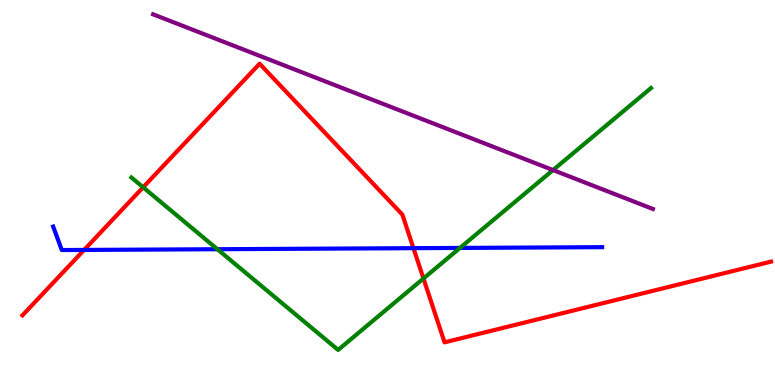[{'lines': ['blue', 'red'], 'intersections': [{'x': 1.09, 'y': 3.51}, {'x': 5.33, 'y': 3.55}]}, {'lines': ['green', 'red'], 'intersections': [{'x': 1.85, 'y': 5.14}, {'x': 5.46, 'y': 2.77}]}, {'lines': ['purple', 'red'], 'intersections': []}, {'lines': ['blue', 'green'], 'intersections': [{'x': 2.81, 'y': 3.53}, {'x': 5.94, 'y': 3.56}]}, {'lines': ['blue', 'purple'], 'intersections': []}, {'lines': ['green', 'purple'], 'intersections': [{'x': 7.14, 'y': 5.58}]}]